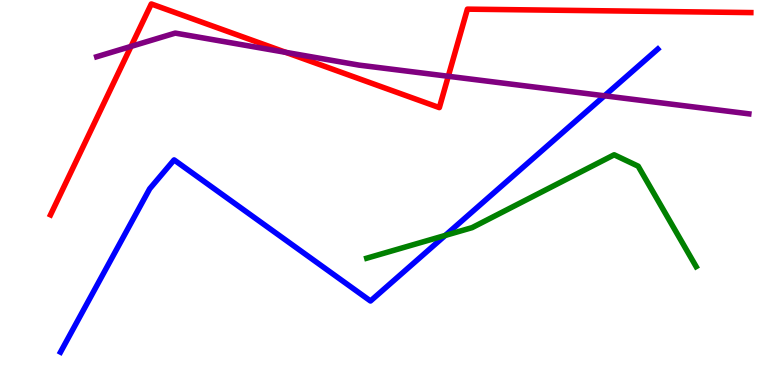[{'lines': ['blue', 'red'], 'intersections': []}, {'lines': ['green', 'red'], 'intersections': []}, {'lines': ['purple', 'red'], 'intersections': [{'x': 1.69, 'y': 8.79}, {'x': 3.69, 'y': 8.64}, {'x': 5.78, 'y': 8.02}]}, {'lines': ['blue', 'green'], 'intersections': [{'x': 5.75, 'y': 3.89}]}, {'lines': ['blue', 'purple'], 'intersections': [{'x': 7.8, 'y': 7.51}]}, {'lines': ['green', 'purple'], 'intersections': []}]